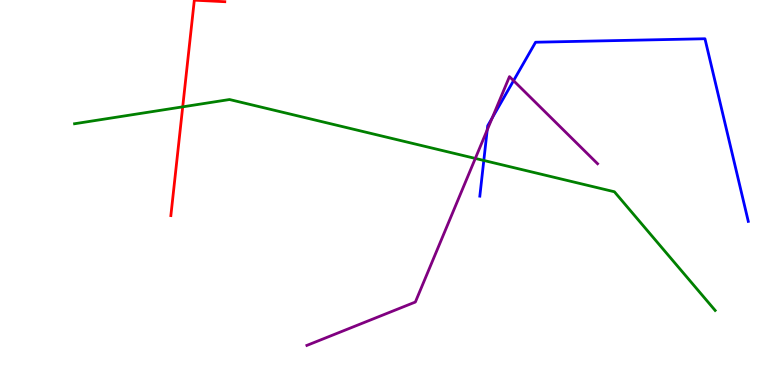[{'lines': ['blue', 'red'], 'intersections': []}, {'lines': ['green', 'red'], 'intersections': [{'x': 2.36, 'y': 7.22}]}, {'lines': ['purple', 'red'], 'intersections': []}, {'lines': ['blue', 'green'], 'intersections': [{'x': 6.24, 'y': 5.83}]}, {'lines': ['blue', 'purple'], 'intersections': [{'x': 6.29, 'y': 6.63}, {'x': 6.35, 'y': 6.94}, {'x': 6.63, 'y': 7.9}]}, {'lines': ['green', 'purple'], 'intersections': [{'x': 6.13, 'y': 5.88}]}]